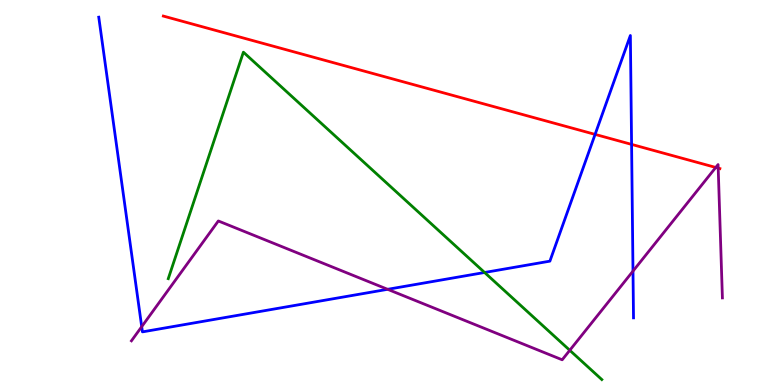[{'lines': ['blue', 'red'], 'intersections': [{'x': 7.68, 'y': 6.51}, {'x': 8.15, 'y': 6.25}]}, {'lines': ['green', 'red'], 'intersections': []}, {'lines': ['purple', 'red'], 'intersections': [{'x': 9.24, 'y': 5.65}, {'x': 9.27, 'y': 5.63}]}, {'lines': ['blue', 'green'], 'intersections': [{'x': 6.25, 'y': 2.92}]}, {'lines': ['blue', 'purple'], 'intersections': [{'x': 1.83, 'y': 1.52}, {'x': 5.0, 'y': 2.49}, {'x': 8.17, 'y': 2.96}]}, {'lines': ['green', 'purple'], 'intersections': [{'x': 7.35, 'y': 0.901}]}]